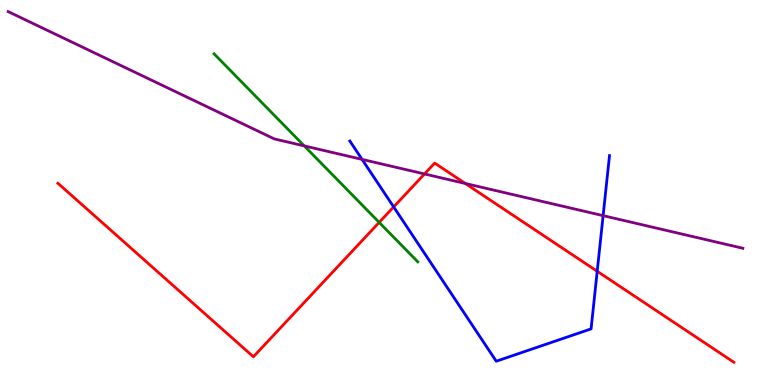[{'lines': ['blue', 'red'], 'intersections': [{'x': 5.08, 'y': 4.63}, {'x': 7.71, 'y': 2.95}]}, {'lines': ['green', 'red'], 'intersections': [{'x': 4.89, 'y': 4.22}]}, {'lines': ['purple', 'red'], 'intersections': [{'x': 5.48, 'y': 5.48}, {'x': 6.0, 'y': 5.23}]}, {'lines': ['blue', 'green'], 'intersections': []}, {'lines': ['blue', 'purple'], 'intersections': [{'x': 4.67, 'y': 5.86}, {'x': 7.78, 'y': 4.4}]}, {'lines': ['green', 'purple'], 'intersections': [{'x': 3.93, 'y': 6.21}]}]